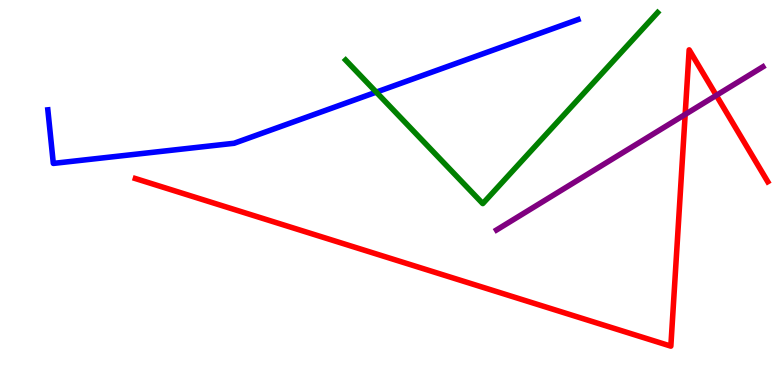[{'lines': ['blue', 'red'], 'intersections': []}, {'lines': ['green', 'red'], 'intersections': []}, {'lines': ['purple', 'red'], 'intersections': [{'x': 8.84, 'y': 7.03}, {'x': 9.24, 'y': 7.52}]}, {'lines': ['blue', 'green'], 'intersections': [{'x': 4.86, 'y': 7.61}]}, {'lines': ['blue', 'purple'], 'intersections': []}, {'lines': ['green', 'purple'], 'intersections': []}]